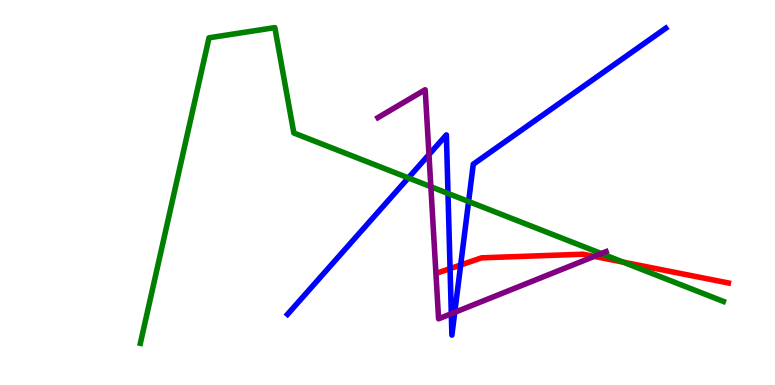[{'lines': ['blue', 'red'], 'intersections': [{'x': 5.81, 'y': 3.02}, {'x': 5.94, 'y': 3.12}]}, {'lines': ['green', 'red'], 'intersections': [{'x': 8.04, 'y': 3.19}]}, {'lines': ['purple', 'red'], 'intersections': [{'x': 7.67, 'y': 3.34}]}, {'lines': ['blue', 'green'], 'intersections': [{'x': 5.27, 'y': 5.38}, {'x': 5.78, 'y': 4.98}, {'x': 6.05, 'y': 4.77}]}, {'lines': ['blue', 'purple'], 'intersections': [{'x': 5.54, 'y': 5.99}, {'x': 5.82, 'y': 1.85}, {'x': 5.87, 'y': 1.89}]}, {'lines': ['green', 'purple'], 'intersections': [{'x': 5.56, 'y': 5.15}, {'x': 7.76, 'y': 3.41}]}]